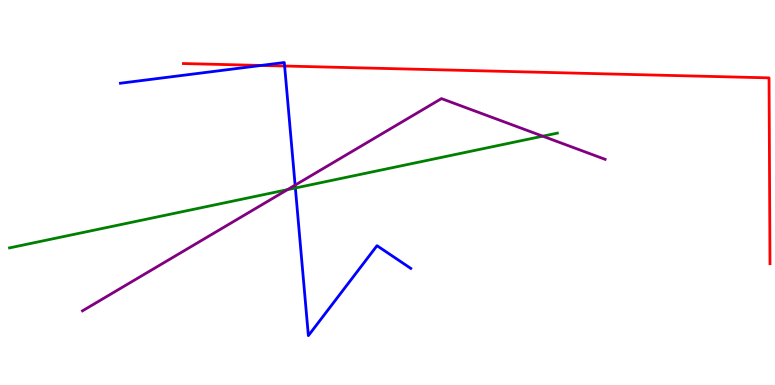[{'lines': ['blue', 'red'], 'intersections': [{'x': 3.37, 'y': 8.3}, {'x': 3.67, 'y': 8.29}]}, {'lines': ['green', 'red'], 'intersections': []}, {'lines': ['purple', 'red'], 'intersections': []}, {'lines': ['blue', 'green'], 'intersections': [{'x': 3.81, 'y': 5.12}]}, {'lines': ['blue', 'purple'], 'intersections': [{'x': 3.81, 'y': 5.19}]}, {'lines': ['green', 'purple'], 'intersections': [{'x': 3.71, 'y': 5.07}, {'x': 7.0, 'y': 6.46}]}]